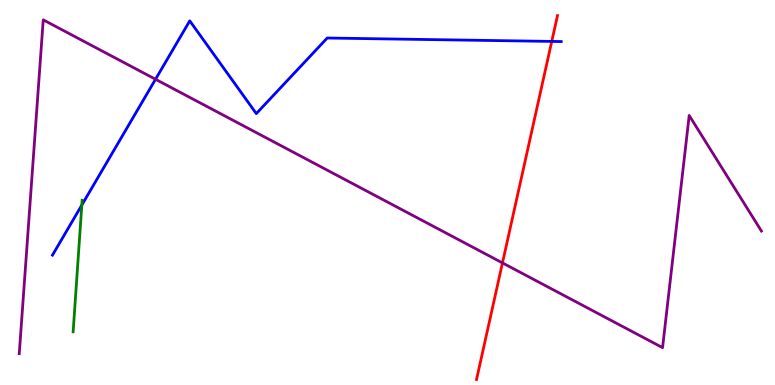[{'lines': ['blue', 'red'], 'intersections': [{'x': 7.12, 'y': 8.92}]}, {'lines': ['green', 'red'], 'intersections': []}, {'lines': ['purple', 'red'], 'intersections': [{'x': 6.48, 'y': 3.17}]}, {'lines': ['blue', 'green'], 'intersections': [{'x': 1.06, 'y': 4.67}]}, {'lines': ['blue', 'purple'], 'intersections': [{'x': 2.01, 'y': 7.94}]}, {'lines': ['green', 'purple'], 'intersections': []}]